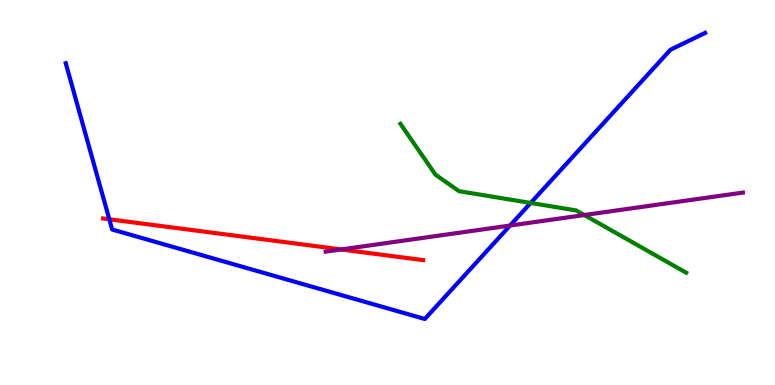[{'lines': ['blue', 'red'], 'intersections': [{'x': 1.41, 'y': 4.3}]}, {'lines': ['green', 'red'], 'intersections': []}, {'lines': ['purple', 'red'], 'intersections': [{'x': 4.4, 'y': 3.52}]}, {'lines': ['blue', 'green'], 'intersections': [{'x': 6.85, 'y': 4.73}]}, {'lines': ['blue', 'purple'], 'intersections': [{'x': 6.58, 'y': 4.14}]}, {'lines': ['green', 'purple'], 'intersections': [{'x': 7.54, 'y': 4.41}]}]